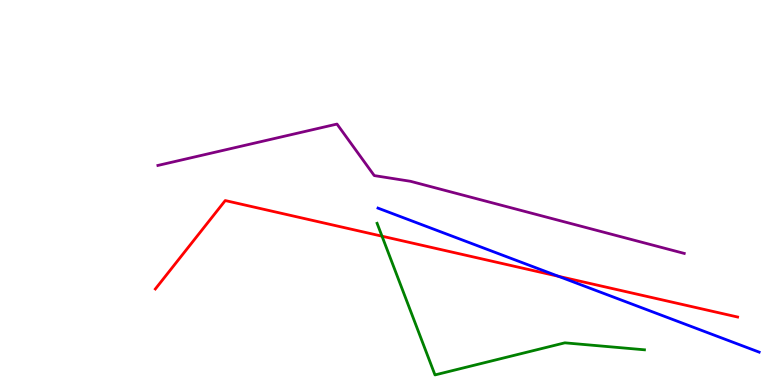[{'lines': ['blue', 'red'], 'intersections': [{'x': 7.21, 'y': 2.82}]}, {'lines': ['green', 'red'], 'intersections': [{'x': 4.93, 'y': 3.87}]}, {'lines': ['purple', 'red'], 'intersections': []}, {'lines': ['blue', 'green'], 'intersections': []}, {'lines': ['blue', 'purple'], 'intersections': []}, {'lines': ['green', 'purple'], 'intersections': []}]